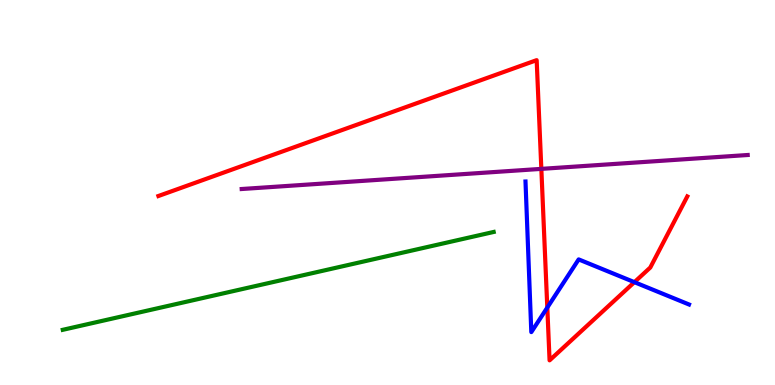[{'lines': ['blue', 'red'], 'intersections': [{'x': 7.06, 'y': 2.01}, {'x': 8.19, 'y': 2.67}]}, {'lines': ['green', 'red'], 'intersections': []}, {'lines': ['purple', 'red'], 'intersections': [{'x': 6.99, 'y': 5.61}]}, {'lines': ['blue', 'green'], 'intersections': []}, {'lines': ['blue', 'purple'], 'intersections': []}, {'lines': ['green', 'purple'], 'intersections': []}]